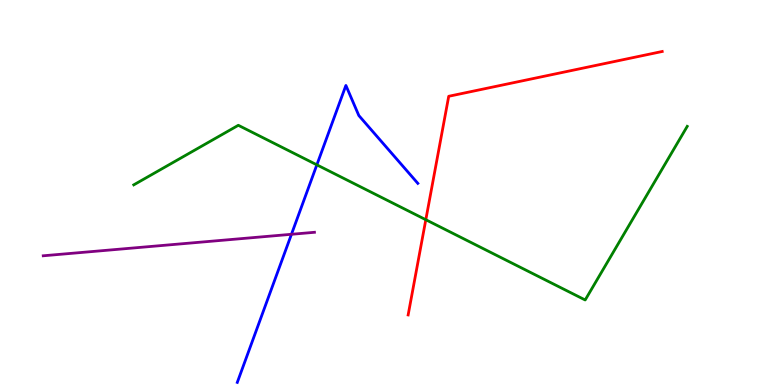[{'lines': ['blue', 'red'], 'intersections': []}, {'lines': ['green', 'red'], 'intersections': [{'x': 5.49, 'y': 4.29}]}, {'lines': ['purple', 'red'], 'intersections': []}, {'lines': ['blue', 'green'], 'intersections': [{'x': 4.09, 'y': 5.72}]}, {'lines': ['blue', 'purple'], 'intersections': [{'x': 3.76, 'y': 3.91}]}, {'lines': ['green', 'purple'], 'intersections': []}]